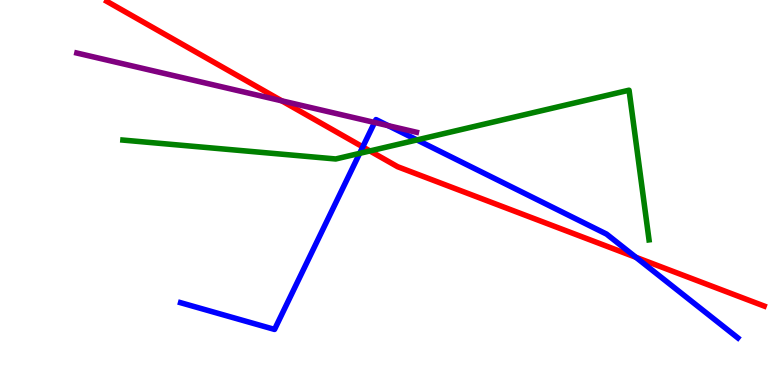[{'lines': ['blue', 'red'], 'intersections': [{'x': 4.68, 'y': 6.18}, {'x': 8.21, 'y': 3.32}]}, {'lines': ['green', 'red'], 'intersections': [{'x': 4.77, 'y': 6.08}]}, {'lines': ['purple', 'red'], 'intersections': [{'x': 3.64, 'y': 7.38}]}, {'lines': ['blue', 'green'], 'intersections': [{'x': 4.64, 'y': 6.02}, {'x': 5.38, 'y': 6.37}]}, {'lines': ['blue', 'purple'], 'intersections': [{'x': 4.83, 'y': 6.82}, {'x': 5.01, 'y': 6.74}]}, {'lines': ['green', 'purple'], 'intersections': []}]